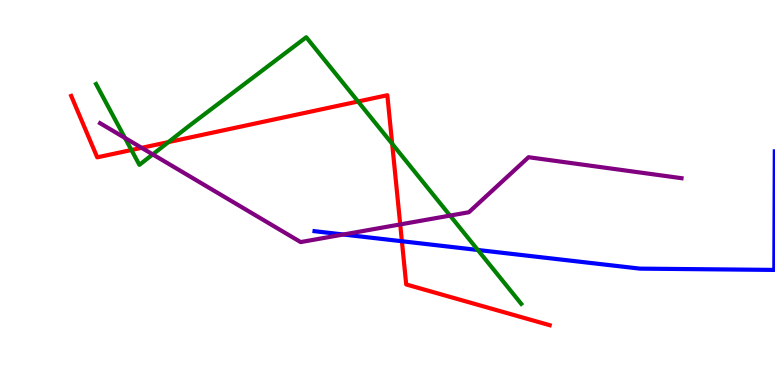[{'lines': ['blue', 'red'], 'intersections': [{'x': 5.19, 'y': 3.73}]}, {'lines': ['green', 'red'], 'intersections': [{'x': 1.7, 'y': 6.1}, {'x': 2.17, 'y': 6.31}, {'x': 4.62, 'y': 7.36}, {'x': 5.06, 'y': 6.26}]}, {'lines': ['purple', 'red'], 'intersections': [{'x': 1.83, 'y': 6.16}, {'x': 5.16, 'y': 4.17}]}, {'lines': ['blue', 'green'], 'intersections': [{'x': 6.17, 'y': 3.51}]}, {'lines': ['blue', 'purple'], 'intersections': [{'x': 4.43, 'y': 3.91}]}, {'lines': ['green', 'purple'], 'intersections': [{'x': 1.61, 'y': 6.42}, {'x': 1.97, 'y': 5.99}, {'x': 5.81, 'y': 4.4}]}]